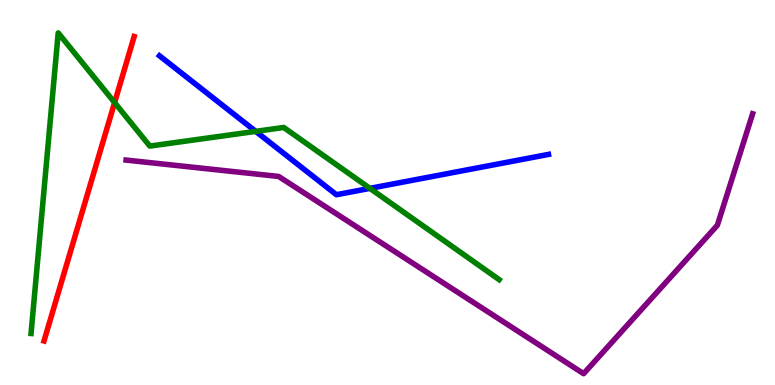[{'lines': ['blue', 'red'], 'intersections': []}, {'lines': ['green', 'red'], 'intersections': [{'x': 1.48, 'y': 7.34}]}, {'lines': ['purple', 'red'], 'intersections': []}, {'lines': ['blue', 'green'], 'intersections': [{'x': 3.3, 'y': 6.59}, {'x': 4.77, 'y': 5.11}]}, {'lines': ['blue', 'purple'], 'intersections': []}, {'lines': ['green', 'purple'], 'intersections': []}]